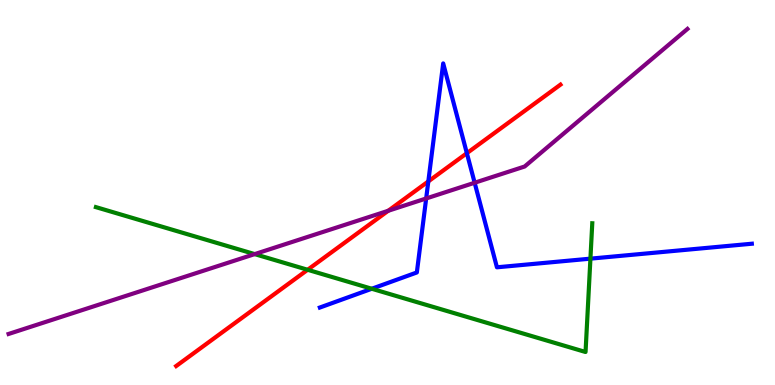[{'lines': ['blue', 'red'], 'intersections': [{'x': 5.53, 'y': 5.29}, {'x': 6.02, 'y': 6.02}]}, {'lines': ['green', 'red'], 'intersections': [{'x': 3.97, 'y': 2.99}]}, {'lines': ['purple', 'red'], 'intersections': [{'x': 5.01, 'y': 4.52}]}, {'lines': ['blue', 'green'], 'intersections': [{'x': 4.8, 'y': 2.5}, {'x': 7.62, 'y': 3.28}]}, {'lines': ['blue', 'purple'], 'intersections': [{'x': 5.5, 'y': 4.84}, {'x': 6.12, 'y': 5.25}]}, {'lines': ['green', 'purple'], 'intersections': [{'x': 3.29, 'y': 3.4}]}]